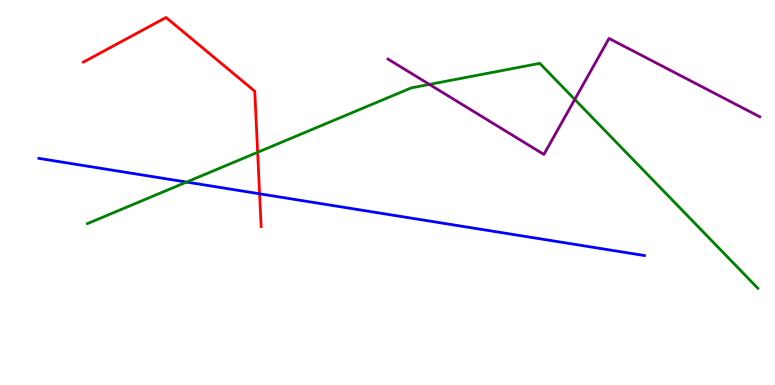[{'lines': ['blue', 'red'], 'intersections': [{'x': 3.35, 'y': 4.97}]}, {'lines': ['green', 'red'], 'intersections': [{'x': 3.32, 'y': 6.04}]}, {'lines': ['purple', 'red'], 'intersections': []}, {'lines': ['blue', 'green'], 'intersections': [{'x': 2.41, 'y': 5.27}]}, {'lines': ['blue', 'purple'], 'intersections': []}, {'lines': ['green', 'purple'], 'intersections': [{'x': 5.54, 'y': 7.81}, {'x': 7.42, 'y': 7.42}]}]